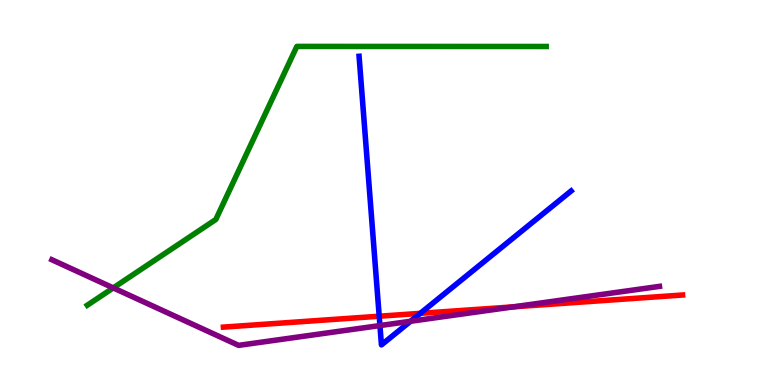[{'lines': ['blue', 'red'], 'intersections': [{'x': 4.89, 'y': 1.79}, {'x': 5.42, 'y': 1.86}]}, {'lines': ['green', 'red'], 'intersections': []}, {'lines': ['purple', 'red'], 'intersections': [{'x': 6.63, 'y': 2.03}]}, {'lines': ['blue', 'green'], 'intersections': []}, {'lines': ['blue', 'purple'], 'intersections': [{'x': 4.9, 'y': 1.54}, {'x': 5.3, 'y': 1.66}]}, {'lines': ['green', 'purple'], 'intersections': [{'x': 1.46, 'y': 2.52}]}]